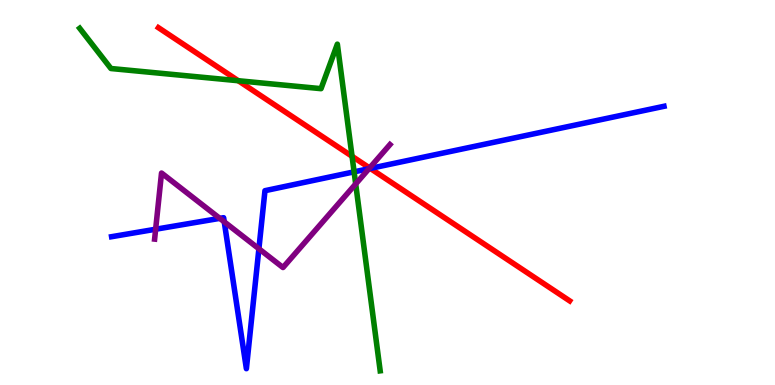[{'lines': ['blue', 'red'], 'intersections': [{'x': 4.78, 'y': 5.63}]}, {'lines': ['green', 'red'], 'intersections': [{'x': 3.07, 'y': 7.9}, {'x': 4.54, 'y': 5.94}]}, {'lines': ['purple', 'red'], 'intersections': [{'x': 4.77, 'y': 5.64}]}, {'lines': ['blue', 'green'], 'intersections': [{'x': 4.57, 'y': 5.54}]}, {'lines': ['blue', 'purple'], 'intersections': [{'x': 2.01, 'y': 4.05}, {'x': 2.84, 'y': 4.33}, {'x': 2.89, 'y': 4.24}, {'x': 3.34, 'y': 3.54}, {'x': 4.76, 'y': 5.62}]}, {'lines': ['green', 'purple'], 'intersections': [{'x': 4.59, 'y': 5.22}]}]